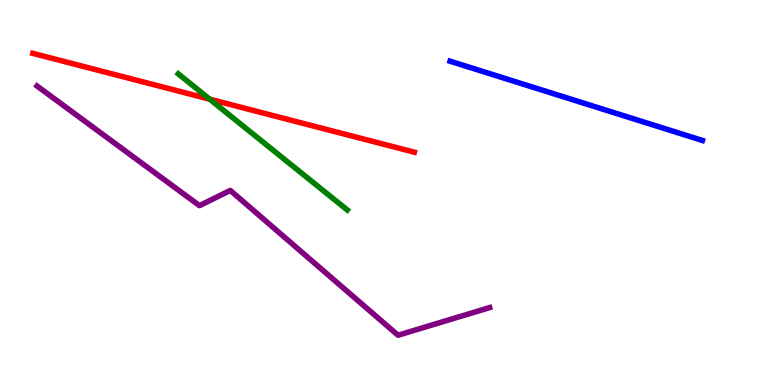[{'lines': ['blue', 'red'], 'intersections': []}, {'lines': ['green', 'red'], 'intersections': [{'x': 2.71, 'y': 7.42}]}, {'lines': ['purple', 'red'], 'intersections': []}, {'lines': ['blue', 'green'], 'intersections': []}, {'lines': ['blue', 'purple'], 'intersections': []}, {'lines': ['green', 'purple'], 'intersections': []}]